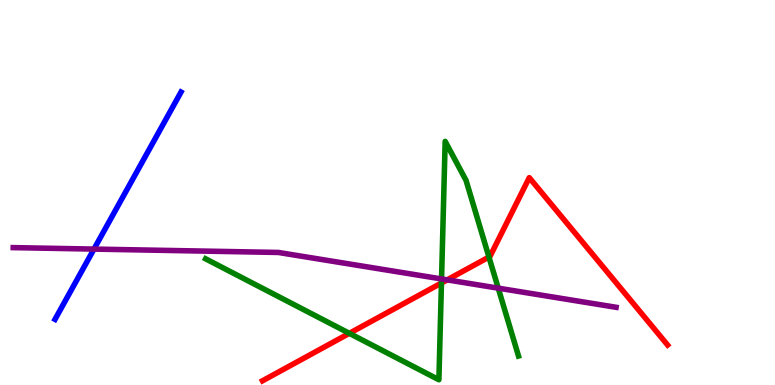[{'lines': ['blue', 'red'], 'intersections': []}, {'lines': ['green', 'red'], 'intersections': [{'x': 4.51, 'y': 1.34}, {'x': 5.7, 'y': 2.65}, {'x': 6.31, 'y': 3.32}]}, {'lines': ['purple', 'red'], 'intersections': [{'x': 5.77, 'y': 2.73}]}, {'lines': ['blue', 'green'], 'intersections': []}, {'lines': ['blue', 'purple'], 'intersections': [{'x': 1.21, 'y': 3.53}]}, {'lines': ['green', 'purple'], 'intersections': [{'x': 5.7, 'y': 2.75}, {'x': 6.43, 'y': 2.52}]}]